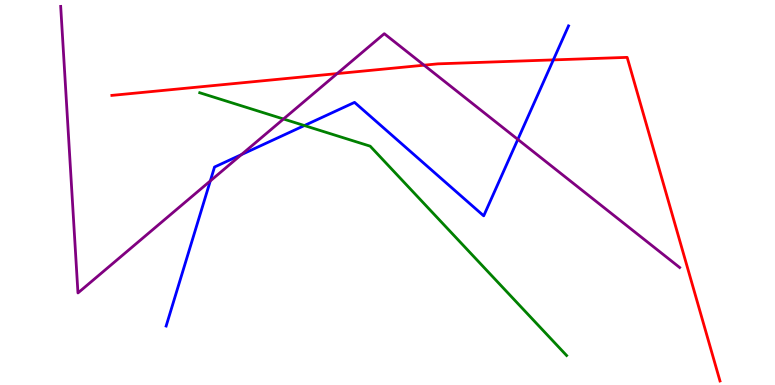[{'lines': ['blue', 'red'], 'intersections': [{'x': 7.14, 'y': 8.44}]}, {'lines': ['green', 'red'], 'intersections': []}, {'lines': ['purple', 'red'], 'intersections': [{'x': 4.35, 'y': 8.09}, {'x': 5.47, 'y': 8.31}]}, {'lines': ['blue', 'green'], 'intersections': [{'x': 3.93, 'y': 6.74}]}, {'lines': ['blue', 'purple'], 'intersections': [{'x': 2.71, 'y': 5.3}, {'x': 3.11, 'y': 5.98}, {'x': 6.68, 'y': 6.38}]}, {'lines': ['green', 'purple'], 'intersections': [{'x': 3.66, 'y': 6.91}]}]